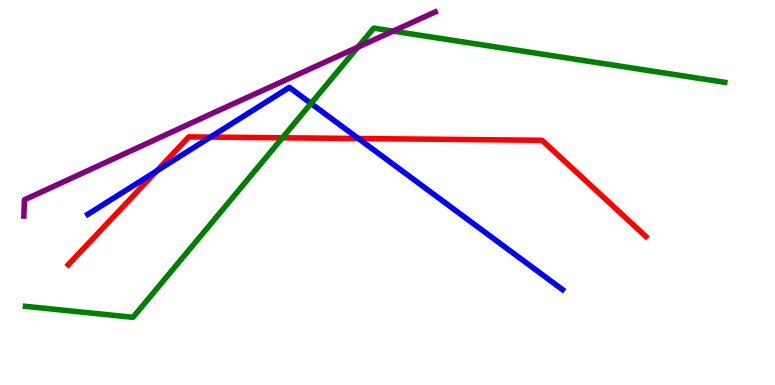[{'lines': ['blue', 'red'], 'intersections': [{'x': 2.02, 'y': 5.56}, {'x': 2.72, 'y': 6.44}, {'x': 4.62, 'y': 6.4}]}, {'lines': ['green', 'red'], 'intersections': [{'x': 3.64, 'y': 6.42}]}, {'lines': ['purple', 'red'], 'intersections': []}, {'lines': ['blue', 'green'], 'intersections': [{'x': 4.01, 'y': 7.31}]}, {'lines': ['blue', 'purple'], 'intersections': []}, {'lines': ['green', 'purple'], 'intersections': [{'x': 4.62, 'y': 8.78}, {'x': 5.07, 'y': 9.19}]}]